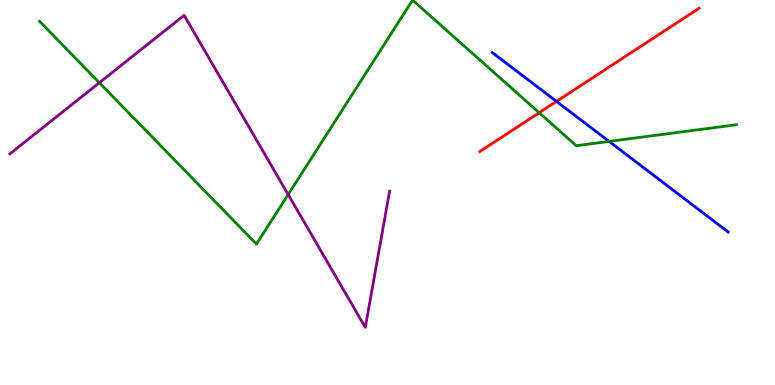[{'lines': ['blue', 'red'], 'intersections': [{'x': 7.18, 'y': 7.37}]}, {'lines': ['green', 'red'], 'intersections': [{'x': 6.96, 'y': 7.07}]}, {'lines': ['purple', 'red'], 'intersections': []}, {'lines': ['blue', 'green'], 'intersections': [{'x': 7.86, 'y': 6.33}]}, {'lines': ['blue', 'purple'], 'intersections': []}, {'lines': ['green', 'purple'], 'intersections': [{'x': 1.28, 'y': 7.85}, {'x': 3.72, 'y': 4.95}]}]